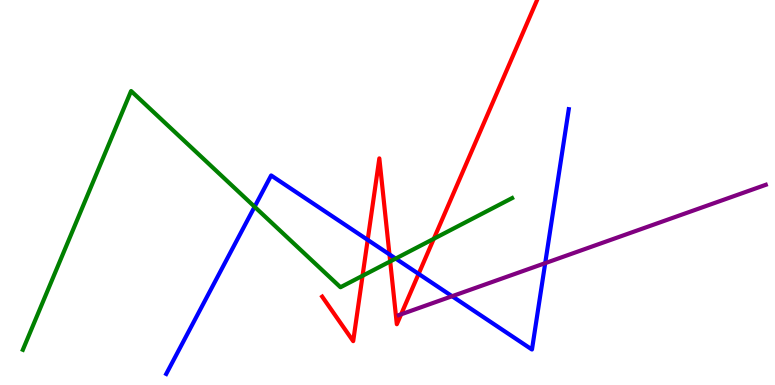[{'lines': ['blue', 'red'], 'intersections': [{'x': 4.74, 'y': 3.77}, {'x': 5.03, 'y': 3.39}, {'x': 5.4, 'y': 2.89}]}, {'lines': ['green', 'red'], 'intersections': [{'x': 4.68, 'y': 2.84}, {'x': 5.03, 'y': 3.21}, {'x': 5.6, 'y': 3.8}]}, {'lines': ['purple', 'red'], 'intersections': [{'x': 5.18, 'y': 1.84}]}, {'lines': ['blue', 'green'], 'intersections': [{'x': 3.29, 'y': 4.63}, {'x': 5.11, 'y': 3.28}]}, {'lines': ['blue', 'purple'], 'intersections': [{'x': 5.83, 'y': 2.31}, {'x': 7.03, 'y': 3.16}]}, {'lines': ['green', 'purple'], 'intersections': []}]